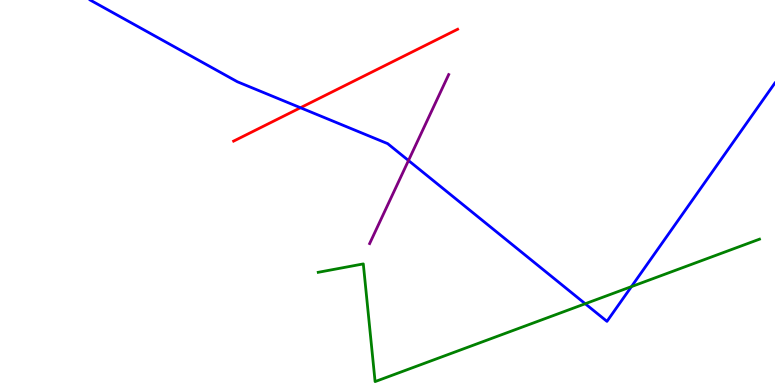[{'lines': ['blue', 'red'], 'intersections': [{'x': 3.88, 'y': 7.2}]}, {'lines': ['green', 'red'], 'intersections': []}, {'lines': ['purple', 'red'], 'intersections': []}, {'lines': ['blue', 'green'], 'intersections': [{'x': 7.55, 'y': 2.11}, {'x': 8.15, 'y': 2.56}]}, {'lines': ['blue', 'purple'], 'intersections': [{'x': 5.27, 'y': 5.83}]}, {'lines': ['green', 'purple'], 'intersections': []}]